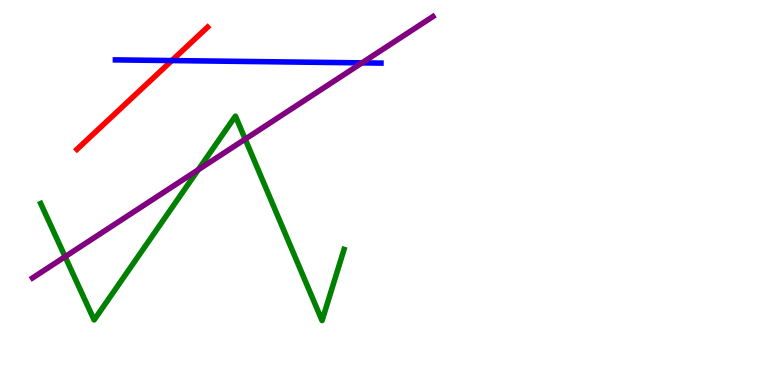[{'lines': ['blue', 'red'], 'intersections': [{'x': 2.22, 'y': 8.43}]}, {'lines': ['green', 'red'], 'intersections': []}, {'lines': ['purple', 'red'], 'intersections': []}, {'lines': ['blue', 'green'], 'intersections': []}, {'lines': ['blue', 'purple'], 'intersections': [{'x': 4.67, 'y': 8.37}]}, {'lines': ['green', 'purple'], 'intersections': [{'x': 0.84, 'y': 3.33}, {'x': 2.56, 'y': 5.59}, {'x': 3.16, 'y': 6.39}]}]